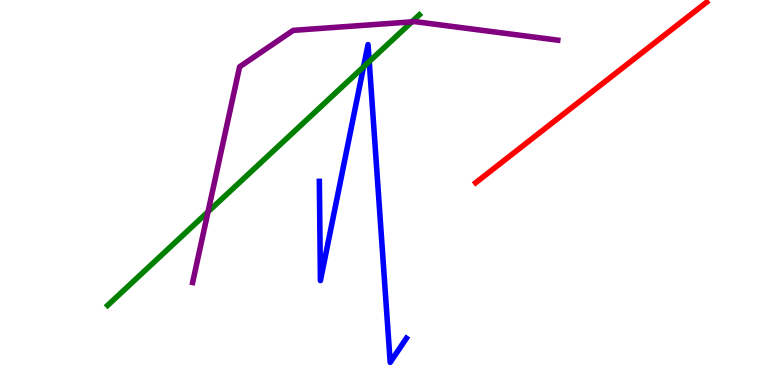[{'lines': ['blue', 'red'], 'intersections': []}, {'lines': ['green', 'red'], 'intersections': []}, {'lines': ['purple', 'red'], 'intersections': []}, {'lines': ['blue', 'green'], 'intersections': [{'x': 4.69, 'y': 8.26}, {'x': 4.76, 'y': 8.4}]}, {'lines': ['blue', 'purple'], 'intersections': []}, {'lines': ['green', 'purple'], 'intersections': [{'x': 2.68, 'y': 4.5}, {'x': 5.31, 'y': 9.43}]}]